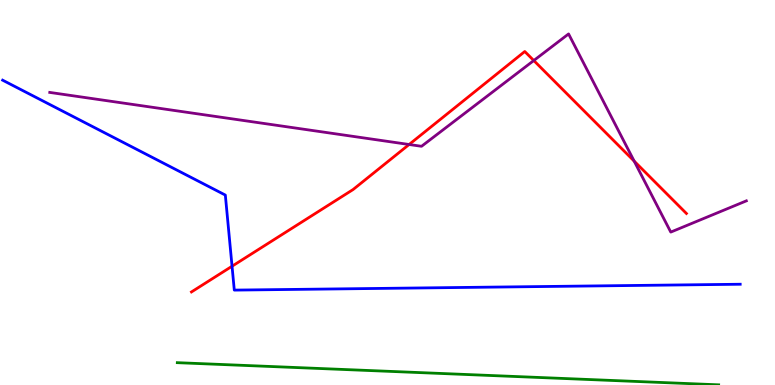[{'lines': ['blue', 'red'], 'intersections': [{'x': 2.99, 'y': 3.08}]}, {'lines': ['green', 'red'], 'intersections': []}, {'lines': ['purple', 'red'], 'intersections': [{'x': 5.28, 'y': 6.25}, {'x': 6.89, 'y': 8.43}, {'x': 8.18, 'y': 5.82}]}, {'lines': ['blue', 'green'], 'intersections': []}, {'lines': ['blue', 'purple'], 'intersections': []}, {'lines': ['green', 'purple'], 'intersections': []}]